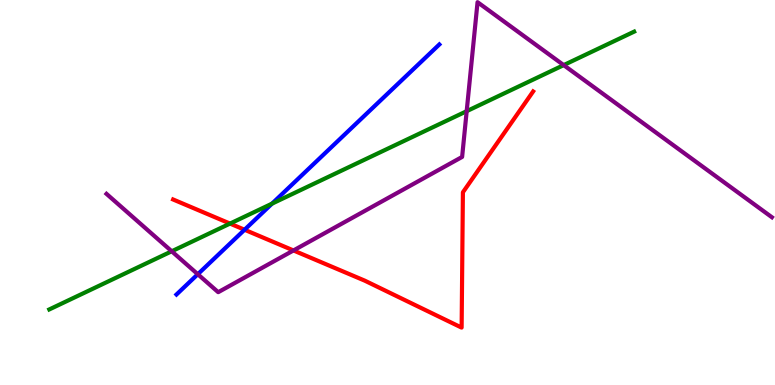[{'lines': ['blue', 'red'], 'intersections': [{'x': 3.16, 'y': 4.03}]}, {'lines': ['green', 'red'], 'intersections': [{'x': 2.97, 'y': 4.19}]}, {'lines': ['purple', 'red'], 'intersections': [{'x': 3.79, 'y': 3.49}]}, {'lines': ['blue', 'green'], 'intersections': [{'x': 3.51, 'y': 4.71}]}, {'lines': ['blue', 'purple'], 'intersections': [{'x': 2.55, 'y': 2.88}]}, {'lines': ['green', 'purple'], 'intersections': [{'x': 2.22, 'y': 3.47}, {'x': 6.02, 'y': 7.11}, {'x': 7.27, 'y': 8.31}]}]